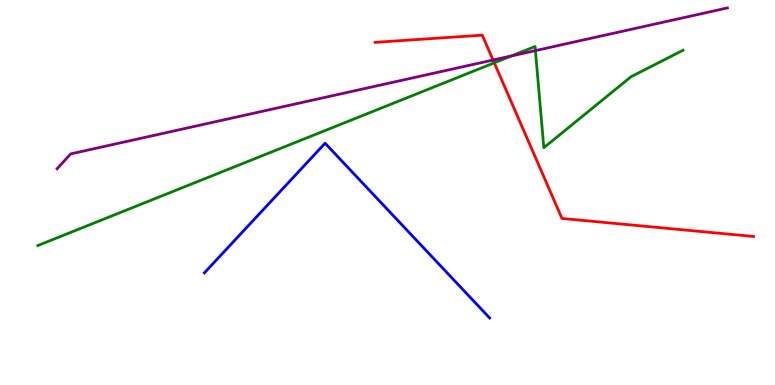[{'lines': ['blue', 'red'], 'intersections': []}, {'lines': ['green', 'red'], 'intersections': [{'x': 6.38, 'y': 8.37}]}, {'lines': ['purple', 'red'], 'intersections': [{'x': 6.36, 'y': 8.44}]}, {'lines': ['blue', 'green'], 'intersections': []}, {'lines': ['blue', 'purple'], 'intersections': []}, {'lines': ['green', 'purple'], 'intersections': [{'x': 6.6, 'y': 8.55}, {'x': 6.91, 'y': 8.69}]}]